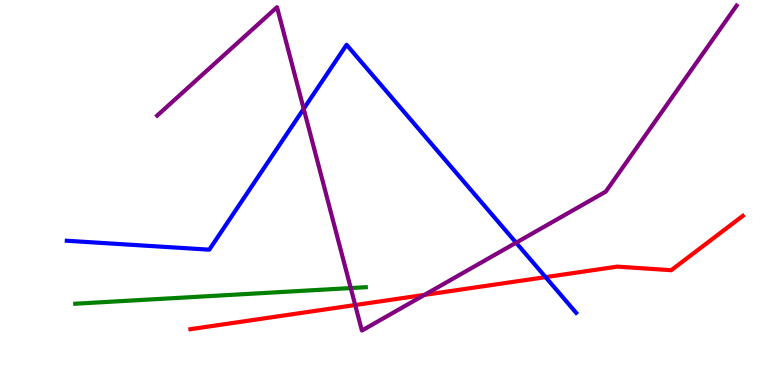[{'lines': ['blue', 'red'], 'intersections': [{'x': 7.04, 'y': 2.8}]}, {'lines': ['green', 'red'], 'intersections': []}, {'lines': ['purple', 'red'], 'intersections': [{'x': 4.58, 'y': 2.08}, {'x': 5.48, 'y': 2.34}]}, {'lines': ['blue', 'green'], 'intersections': []}, {'lines': ['blue', 'purple'], 'intersections': [{'x': 3.92, 'y': 7.17}, {'x': 6.66, 'y': 3.7}]}, {'lines': ['green', 'purple'], 'intersections': [{'x': 4.53, 'y': 2.52}]}]